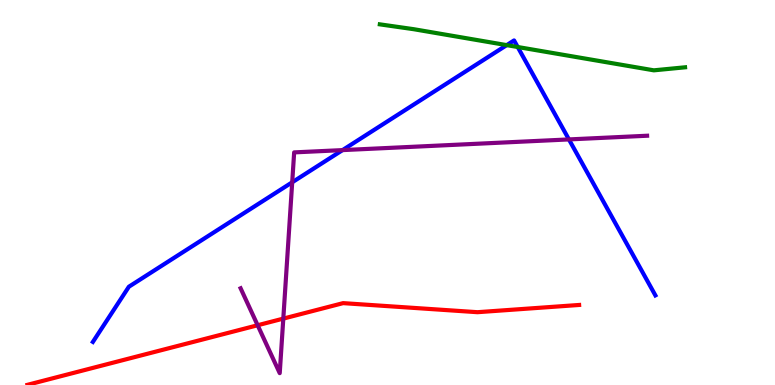[{'lines': ['blue', 'red'], 'intersections': []}, {'lines': ['green', 'red'], 'intersections': []}, {'lines': ['purple', 'red'], 'intersections': [{'x': 3.32, 'y': 1.55}, {'x': 3.66, 'y': 1.72}]}, {'lines': ['blue', 'green'], 'intersections': [{'x': 6.54, 'y': 8.83}, {'x': 6.68, 'y': 8.78}]}, {'lines': ['blue', 'purple'], 'intersections': [{'x': 3.77, 'y': 5.27}, {'x': 4.42, 'y': 6.1}, {'x': 7.34, 'y': 6.38}]}, {'lines': ['green', 'purple'], 'intersections': []}]